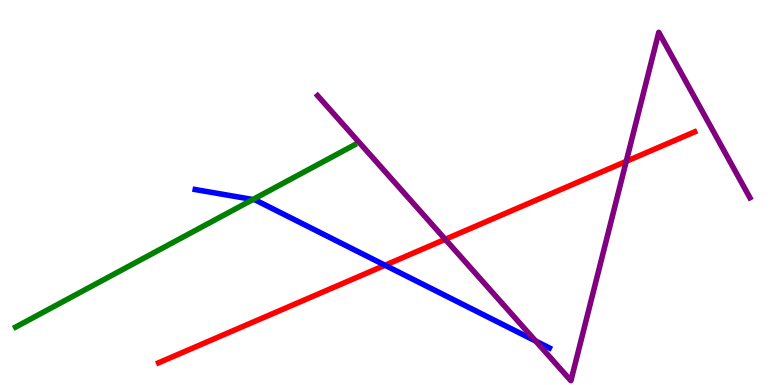[{'lines': ['blue', 'red'], 'intersections': [{'x': 4.97, 'y': 3.11}]}, {'lines': ['green', 'red'], 'intersections': []}, {'lines': ['purple', 'red'], 'intersections': [{'x': 5.75, 'y': 3.78}, {'x': 8.08, 'y': 5.81}]}, {'lines': ['blue', 'green'], 'intersections': [{'x': 3.26, 'y': 4.82}]}, {'lines': ['blue', 'purple'], 'intersections': [{'x': 6.91, 'y': 1.14}]}, {'lines': ['green', 'purple'], 'intersections': []}]